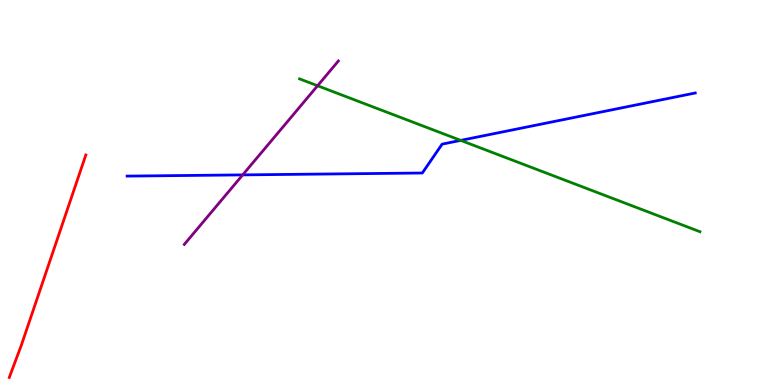[{'lines': ['blue', 'red'], 'intersections': []}, {'lines': ['green', 'red'], 'intersections': []}, {'lines': ['purple', 'red'], 'intersections': []}, {'lines': ['blue', 'green'], 'intersections': [{'x': 5.94, 'y': 6.35}]}, {'lines': ['blue', 'purple'], 'intersections': [{'x': 3.13, 'y': 5.46}]}, {'lines': ['green', 'purple'], 'intersections': [{'x': 4.1, 'y': 7.77}]}]